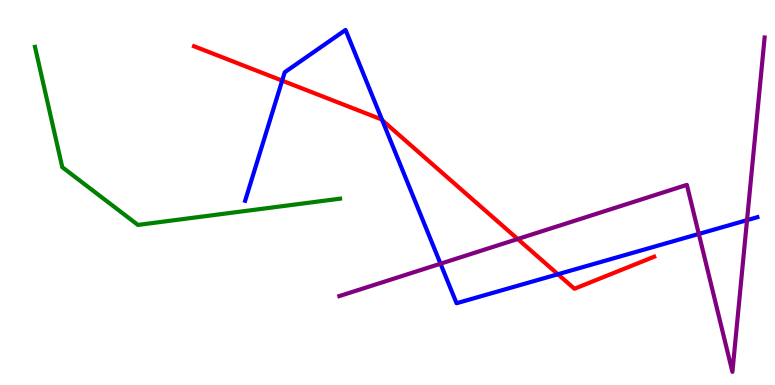[{'lines': ['blue', 'red'], 'intersections': [{'x': 3.64, 'y': 7.91}, {'x': 4.93, 'y': 6.88}, {'x': 7.2, 'y': 2.88}]}, {'lines': ['green', 'red'], 'intersections': []}, {'lines': ['purple', 'red'], 'intersections': [{'x': 6.68, 'y': 3.79}]}, {'lines': ['blue', 'green'], 'intersections': []}, {'lines': ['blue', 'purple'], 'intersections': [{'x': 5.68, 'y': 3.15}, {'x': 9.02, 'y': 3.92}, {'x': 9.64, 'y': 4.28}]}, {'lines': ['green', 'purple'], 'intersections': []}]